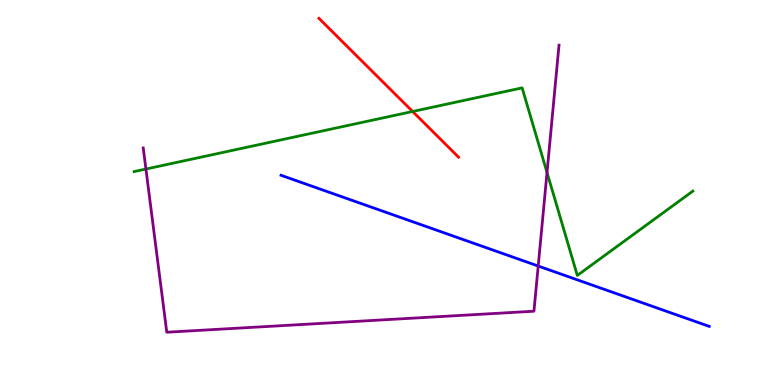[{'lines': ['blue', 'red'], 'intersections': []}, {'lines': ['green', 'red'], 'intersections': [{'x': 5.32, 'y': 7.1}]}, {'lines': ['purple', 'red'], 'intersections': []}, {'lines': ['blue', 'green'], 'intersections': []}, {'lines': ['blue', 'purple'], 'intersections': [{'x': 6.94, 'y': 3.09}]}, {'lines': ['green', 'purple'], 'intersections': [{'x': 1.88, 'y': 5.61}, {'x': 7.06, 'y': 5.52}]}]